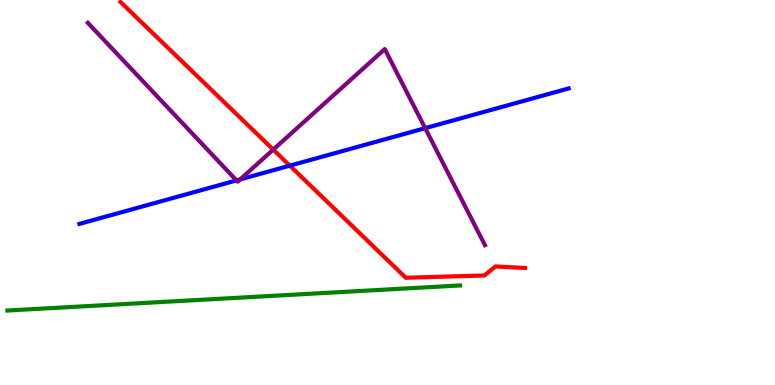[{'lines': ['blue', 'red'], 'intersections': [{'x': 3.74, 'y': 5.7}]}, {'lines': ['green', 'red'], 'intersections': []}, {'lines': ['purple', 'red'], 'intersections': [{'x': 3.53, 'y': 6.11}]}, {'lines': ['blue', 'green'], 'intersections': []}, {'lines': ['blue', 'purple'], 'intersections': [{'x': 3.05, 'y': 5.31}, {'x': 3.1, 'y': 5.34}, {'x': 5.49, 'y': 6.67}]}, {'lines': ['green', 'purple'], 'intersections': []}]